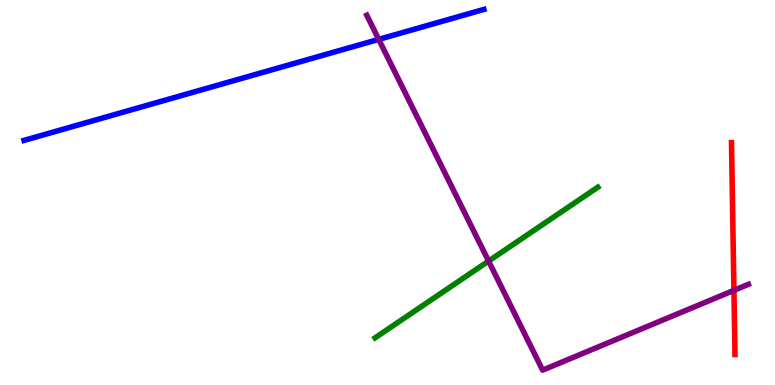[{'lines': ['blue', 'red'], 'intersections': []}, {'lines': ['green', 'red'], 'intersections': []}, {'lines': ['purple', 'red'], 'intersections': [{'x': 9.47, 'y': 2.46}]}, {'lines': ['blue', 'green'], 'intersections': []}, {'lines': ['blue', 'purple'], 'intersections': [{'x': 4.89, 'y': 8.98}]}, {'lines': ['green', 'purple'], 'intersections': [{'x': 6.3, 'y': 3.22}]}]